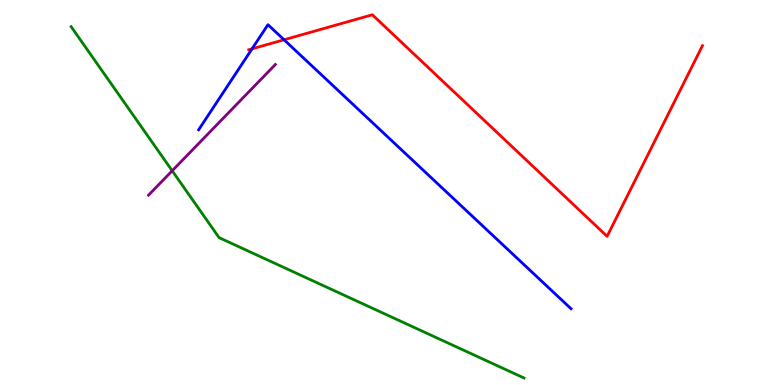[{'lines': ['blue', 'red'], 'intersections': [{'x': 3.25, 'y': 8.73}, {'x': 3.67, 'y': 8.97}]}, {'lines': ['green', 'red'], 'intersections': []}, {'lines': ['purple', 'red'], 'intersections': []}, {'lines': ['blue', 'green'], 'intersections': []}, {'lines': ['blue', 'purple'], 'intersections': []}, {'lines': ['green', 'purple'], 'intersections': [{'x': 2.22, 'y': 5.56}]}]